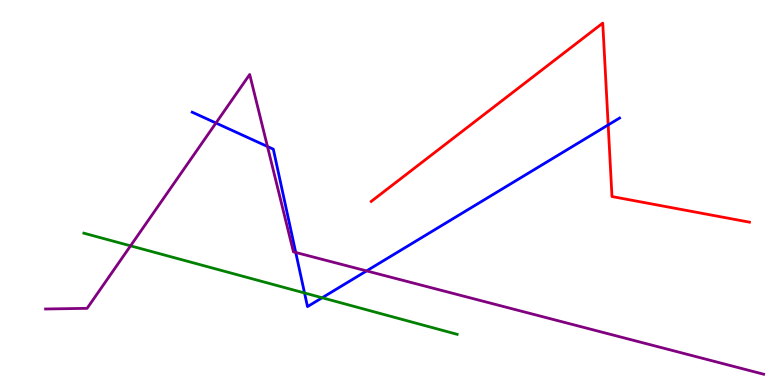[{'lines': ['blue', 'red'], 'intersections': [{'x': 7.85, 'y': 6.76}]}, {'lines': ['green', 'red'], 'intersections': []}, {'lines': ['purple', 'red'], 'intersections': []}, {'lines': ['blue', 'green'], 'intersections': [{'x': 3.93, 'y': 2.39}, {'x': 4.16, 'y': 2.27}]}, {'lines': ['blue', 'purple'], 'intersections': [{'x': 2.79, 'y': 6.8}, {'x': 3.45, 'y': 6.19}, {'x': 3.82, 'y': 3.44}, {'x': 4.73, 'y': 2.96}]}, {'lines': ['green', 'purple'], 'intersections': [{'x': 1.68, 'y': 3.61}]}]